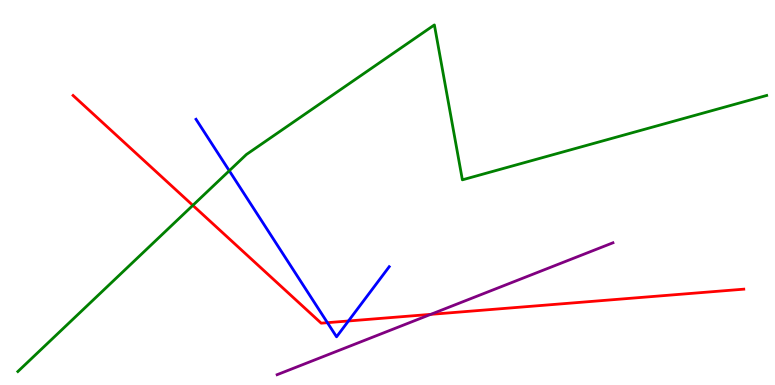[{'lines': ['blue', 'red'], 'intersections': [{'x': 4.22, 'y': 1.62}, {'x': 4.5, 'y': 1.66}]}, {'lines': ['green', 'red'], 'intersections': [{'x': 2.49, 'y': 4.67}]}, {'lines': ['purple', 'red'], 'intersections': [{'x': 5.56, 'y': 1.83}]}, {'lines': ['blue', 'green'], 'intersections': [{'x': 2.96, 'y': 5.56}]}, {'lines': ['blue', 'purple'], 'intersections': []}, {'lines': ['green', 'purple'], 'intersections': []}]